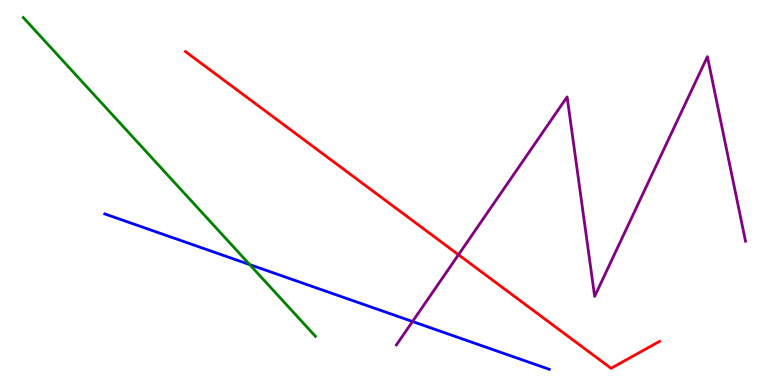[{'lines': ['blue', 'red'], 'intersections': []}, {'lines': ['green', 'red'], 'intersections': []}, {'lines': ['purple', 'red'], 'intersections': [{'x': 5.92, 'y': 3.38}]}, {'lines': ['blue', 'green'], 'intersections': [{'x': 3.22, 'y': 3.13}]}, {'lines': ['blue', 'purple'], 'intersections': [{'x': 5.32, 'y': 1.65}]}, {'lines': ['green', 'purple'], 'intersections': []}]